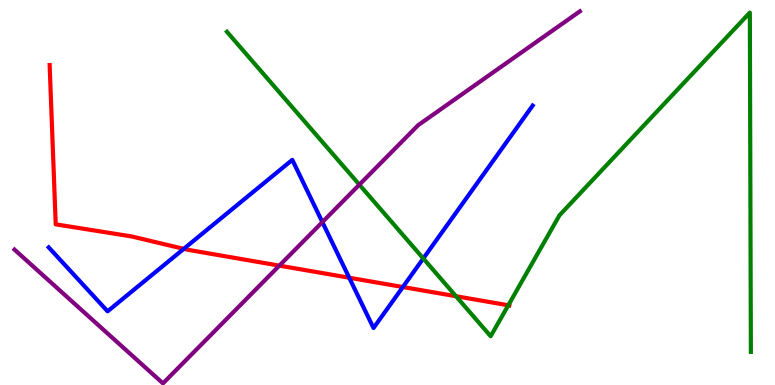[{'lines': ['blue', 'red'], 'intersections': [{'x': 2.37, 'y': 3.54}, {'x': 4.51, 'y': 2.79}, {'x': 5.2, 'y': 2.54}]}, {'lines': ['green', 'red'], 'intersections': [{'x': 5.88, 'y': 2.31}, {'x': 6.56, 'y': 2.07}]}, {'lines': ['purple', 'red'], 'intersections': [{'x': 3.6, 'y': 3.1}]}, {'lines': ['blue', 'green'], 'intersections': [{'x': 5.46, 'y': 3.29}]}, {'lines': ['blue', 'purple'], 'intersections': [{'x': 4.16, 'y': 4.23}]}, {'lines': ['green', 'purple'], 'intersections': [{'x': 4.64, 'y': 5.2}]}]